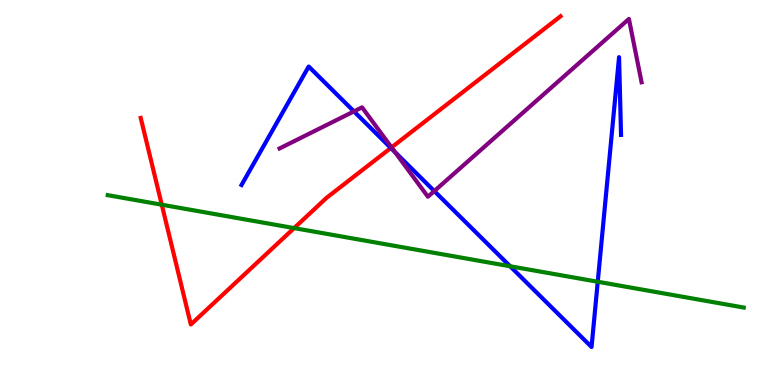[{'lines': ['blue', 'red'], 'intersections': [{'x': 5.04, 'y': 6.16}]}, {'lines': ['green', 'red'], 'intersections': [{'x': 2.09, 'y': 4.68}, {'x': 3.8, 'y': 4.08}]}, {'lines': ['purple', 'red'], 'intersections': [{'x': 5.05, 'y': 6.17}]}, {'lines': ['blue', 'green'], 'intersections': [{'x': 6.58, 'y': 3.08}, {'x': 7.71, 'y': 2.68}]}, {'lines': ['blue', 'purple'], 'intersections': [{'x': 4.57, 'y': 7.11}, {'x': 5.1, 'y': 6.05}, {'x': 5.6, 'y': 5.04}]}, {'lines': ['green', 'purple'], 'intersections': []}]